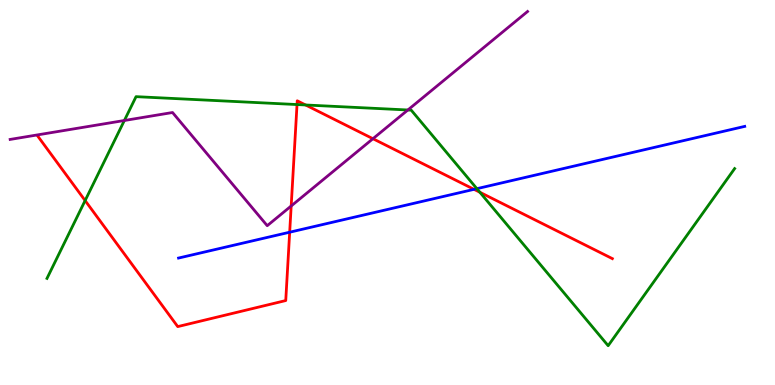[{'lines': ['blue', 'red'], 'intersections': [{'x': 3.74, 'y': 3.97}, {'x': 6.12, 'y': 5.08}]}, {'lines': ['green', 'red'], 'intersections': [{'x': 1.1, 'y': 4.79}, {'x': 3.83, 'y': 7.28}, {'x': 3.94, 'y': 7.27}, {'x': 6.19, 'y': 5.01}]}, {'lines': ['purple', 'red'], 'intersections': [{'x': 3.76, 'y': 4.65}, {'x': 4.81, 'y': 6.4}]}, {'lines': ['blue', 'green'], 'intersections': [{'x': 6.15, 'y': 5.1}]}, {'lines': ['blue', 'purple'], 'intersections': []}, {'lines': ['green', 'purple'], 'intersections': [{'x': 1.6, 'y': 6.87}, {'x': 5.26, 'y': 7.14}]}]